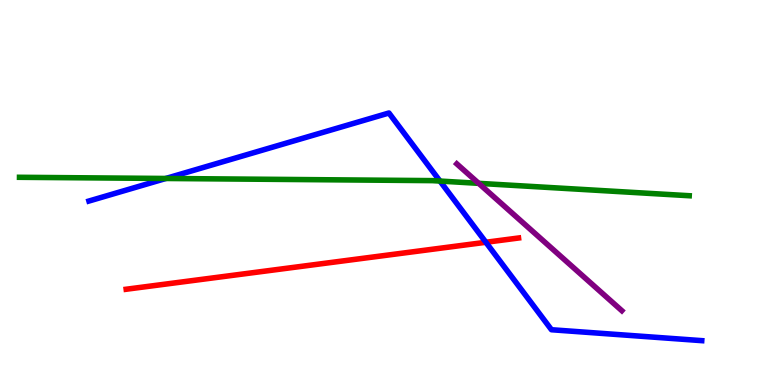[{'lines': ['blue', 'red'], 'intersections': [{'x': 6.27, 'y': 3.71}]}, {'lines': ['green', 'red'], 'intersections': []}, {'lines': ['purple', 'red'], 'intersections': []}, {'lines': ['blue', 'green'], 'intersections': [{'x': 2.14, 'y': 5.36}, {'x': 5.68, 'y': 5.3}]}, {'lines': ['blue', 'purple'], 'intersections': []}, {'lines': ['green', 'purple'], 'intersections': [{'x': 6.18, 'y': 5.24}]}]